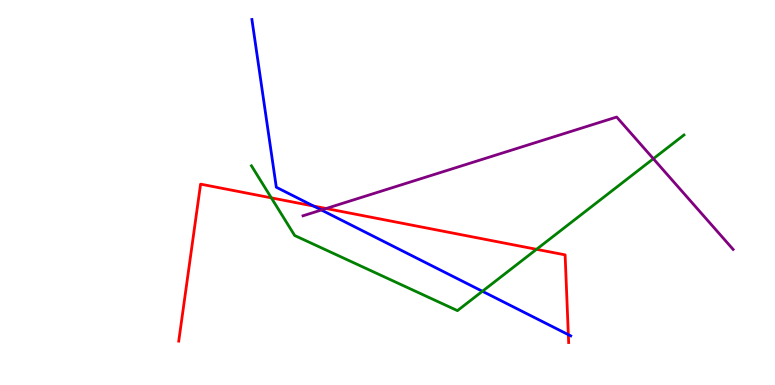[{'lines': ['blue', 'red'], 'intersections': [{'x': 4.05, 'y': 4.65}, {'x': 7.33, 'y': 1.31}]}, {'lines': ['green', 'red'], 'intersections': [{'x': 3.5, 'y': 4.86}, {'x': 6.92, 'y': 3.52}]}, {'lines': ['purple', 'red'], 'intersections': [{'x': 4.21, 'y': 4.58}]}, {'lines': ['blue', 'green'], 'intersections': [{'x': 6.22, 'y': 2.43}]}, {'lines': ['blue', 'purple'], 'intersections': [{'x': 4.15, 'y': 4.55}]}, {'lines': ['green', 'purple'], 'intersections': [{'x': 8.43, 'y': 5.88}]}]